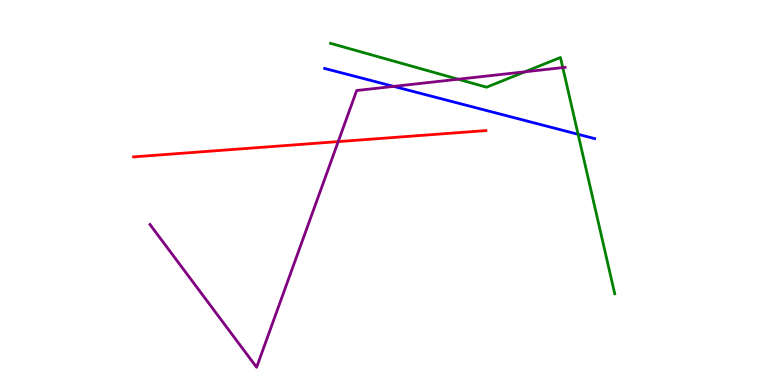[{'lines': ['blue', 'red'], 'intersections': []}, {'lines': ['green', 'red'], 'intersections': []}, {'lines': ['purple', 'red'], 'intersections': [{'x': 4.36, 'y': 6.32}]}, {'lines': ['blue', 'green'], 'intersections': [{'x': 7.46, 'y': 6.51}]}, {'lines': ['blue', 'purple'], 'intersections': [{'x': 5.08, 'y': 7.76}]}, {'lines': ['green', 'purple'], 'intersections': [{'x': 5.91, 'y': 7.94}, {'x': 6.77, 'y': 8.14}, {'x': 7.26, 'y': 8.24}]}]